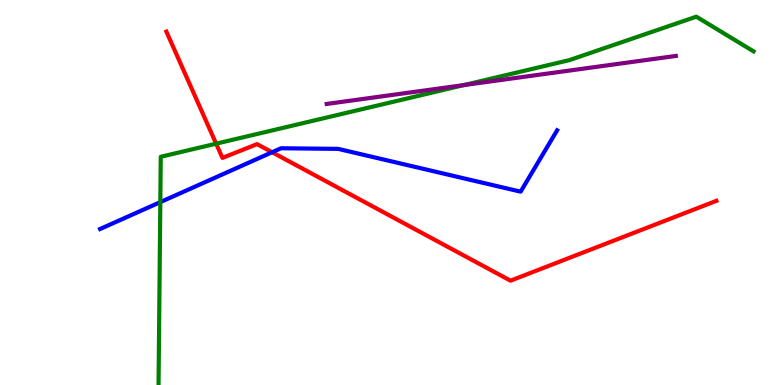[{'lines': ['blue', 'red'], 'intersections': [{'x': 3.51, 'y': 6.05}]}, {'lines': ['green', 'red'], 'intersections': [{'x': 2.79, 'y': 6.27}]}, {'lines': ['purple', 'red'], 'intersections': []}, {'lines': ['blue', 'green'], 'intersections': [{'x': 2.07, 'y': 4.75}]}, {'lines': ['blue', 'purple'], 'intersections': []}, {'lines': ['green', 'purple'], 'intersections': [{'x': 5.99, 'y': 7.79}]}]